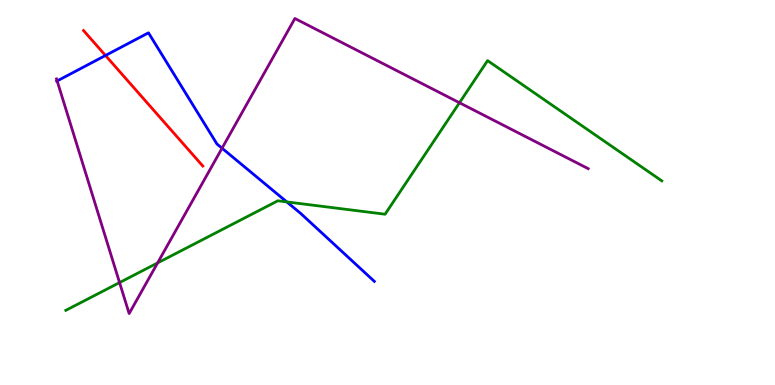[{'lines': ['blue', 'red'], 'intersections': [{'x': 1.36, 'y': 8.56}]}, {'lines': ['green', 'red'], 'intersections': []}, {'lines': ['purple', 'red'], 'intersections': []}, {'lines': ['blue', 'green'], 'intersections': [{'x': 3.7, 'y': 4.76}]}, {'lines': ['blue', 'purple'], 'intersections': [{'x': 0.737, 'y': 7.9}, {'x': 2.87, 'y': 6.15}]}, {'lines': ['green', 'purple'], 'intersections': [{'x': 1.54, 'y': 2.66}, {'x': 2.03, 'y': 3.17}, {'x': 5.93, 'y': 7.33}]}]